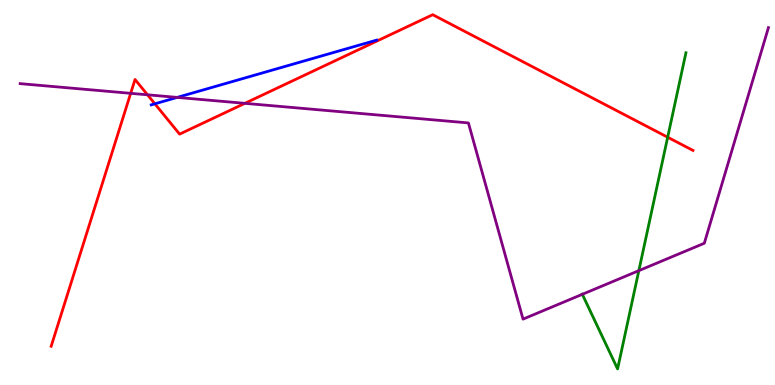[{'lines': ['blue', 'red'], 'intersections': [{'x': 2.0, 'y': 7.3}]}, {'lines': ['green', 'red'], 'intersections': [{'x': 8.62, 'y': 6.44}]}, {'lines': ['purple', 'red'], 'intersections': [{'x': 1.69, 'y': 7.58}, {'x': 1.9, 'y': 7.54}, {'x': 3.16, 'y': 7.32}]}, {'lines': ['blue', 'green'], 'intersections': []}, {'lines': ['blue', 'purple'], 'intersections': [{'x': 2.29, 'y': 7.47}]}, {'lines': ['green', 'purple'], 'intersections': [{'x': 7.51, 'y': 2.36}, {'x': 8.24, 'y': 2.97}]}]